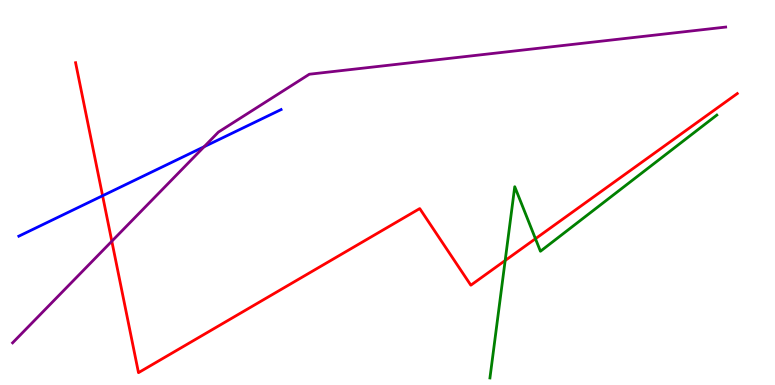[{'lines': ['blue', 'red'], 'intersections': [{'x': 1.32, 'y': 4.92}]}, {'lines': ['green', 'red'], 'intersections': [{'x': 6.52, 'y': 3.23}, {'x': 6.91, 'y': 3.8}]}, {'lines': ['purple', 'red'], 'intersections': [{'x': 1.44, 'y': 3.73}]}, {'lines': ['blue', 'green'], 'intersections': []}, {'lines': ['blue', 'purple'], 'intersections': [{'x': 2.63, 'y': 6.19}]}, {'lines': ['green', 'purple'], 'intersections': []}]